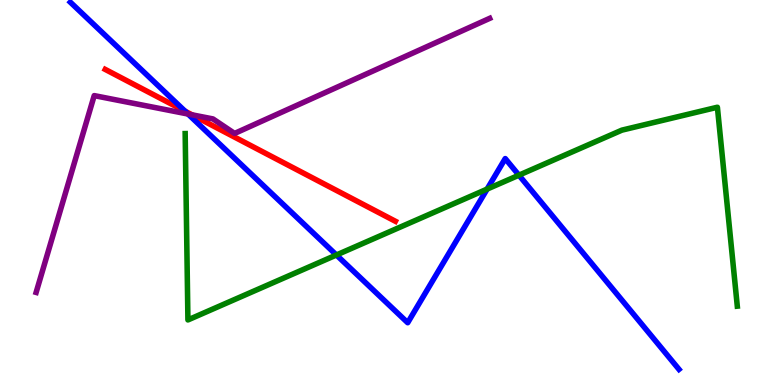[{'lines': ['blue', 'red'], 'intersections': [{'x': 2.39, 'y': 7.11}]}, {'lines': ['green', 'red'], 'intersections': []}, {'lines': ['purple', 'red'], 'intersections': [{'x': 2.48, 'y': 7.02}]}, {'lines': ['blue', 'green'], 'intersections': [{'x': 4.34, 'y': 3.38}, {'x': 6.29, 'y': 5.09}, {'x': 6.7, 'y': 5.45}]}, {'lines': ['blue', 'purple'], 'intersections': [{'x': 2.43, 'y': 7.04}]}, {'lines': ['green', 'purple'], 'intersections': []}]